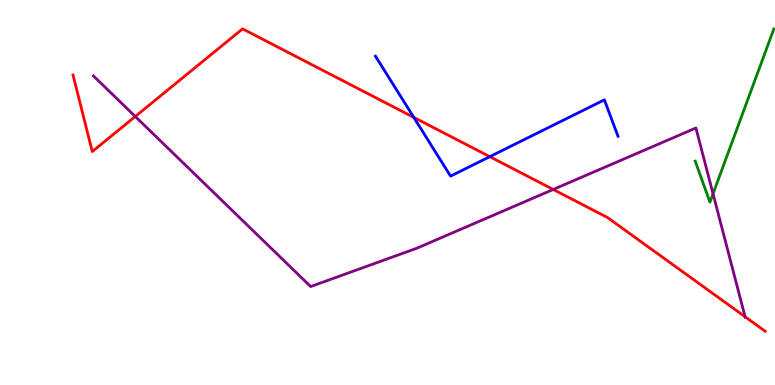[{'lines': ['blue', 'red'], 'intersections': [{'x': 5.34, 'y': 6.95}, {'x': 6.32, 'y': 5.93}]}, {'lines': ['green', 'red'], 'intersections': []}, {'lines': ['purple', 'red'], 'intersections': [{'x': 1.75, 'y': 6.97}, {'x': 7.14, 'y': 5.08}, {'x': 9.61, 'y': 1.77}]}, {'lines': ['blue', 'green'], 'intersections': []}, {'lines': ['blue', 'purple'], 'intersections': []}, {'lines': ['green', 'purple'], 'intersections': [{'x': 9.2, 'y': 4.97}]}]